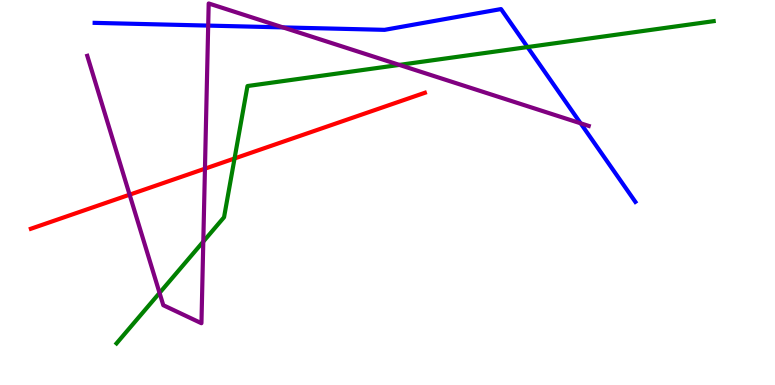[{'lines': ['blue', 'red'], 'intersections': []}, {'lines': ['green', 'red'], 'intersections': [{'x': 3.03, 'y': 5.88}]}, {'lines': ['purple', 'red'], 'intersections': [{'x': 1.67, 'y': 4.94}, {'x': 2.64, 'y': 5.62}]}, {'lines': ['blue', 'green'], 'intersections': [{'x': 6.81, 'y': 8.78}]}, {'lines': ['blue', 'purple'], 'intersections': [{'x': 2.69, 'y': 9.34}, {'x': 3.65, 'y': 9.29}, {'x': 7.49, 'y': 6.8}]}, {'lines': ['green', 'purple'], 'intersections': [{'x': 2.06, 'y': 2.39}, {'x': 2.62, 'y': 3.72}, {'x': 5.15, 'y': 8.31}]}]